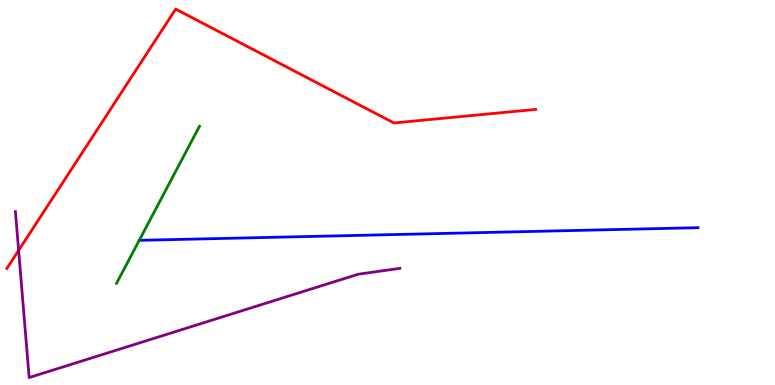[{'lines': ['blue', 'red'], 'intersections': []}, {'lines': ['green', 'red'], 'intersections': []}, {'lines': ['purple', 'red'], 'intersections': [{'x': 0.24, 'y': 3.5}]}, {'lines': ['blue', 'green'], 'intersections': [{'x': 1.8, 'y': 3.76}]}, {'lines': ['blue', 'purple'], 'intersections': []}, {'lines': ['green', 'purple'], 'intersections': []}]